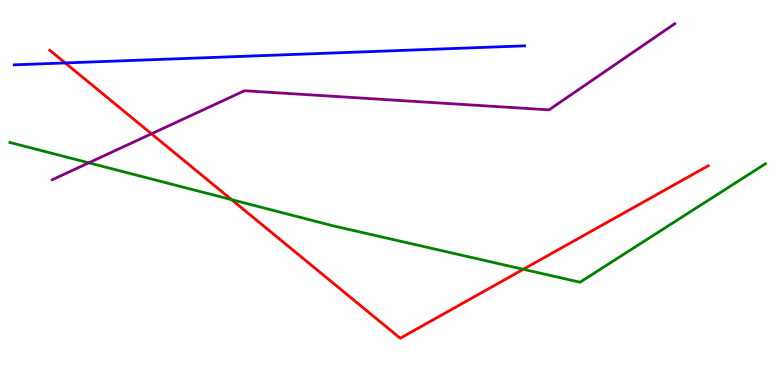[{'lines': ['blue', 'red'], 'intersections': [{'x': 0.842, 'y': 8.37}]}, {'lines': ['green', 'red'], 'intersections': [{'x': 2.99, 'y': 4.81}, {'x': 6.75, 'y': 3.01}]}, {'lines': ['purple', 'red'], 'intersections': [{'x': 1.95, 'y': 6.52}]}, {'lines': ['blue', 'green'], 'intersections': []}, {'lines': ['blue', 'purple'], 'intersections': []}, {'lines': ['green', 'purple'], 'intersections': [{'x': 1.15, 'y': 5.77}]}]